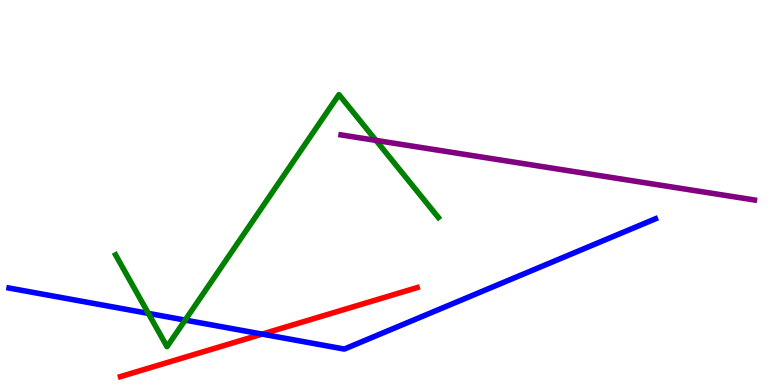[{'lines': ['blue', 'red'], 'intersections': [{'x': 3.38, 'y': 1.32}]}, {'lines': ['green', 'red'], 'intersections': []}, {'lines': ['purple', 'red'], 'intersections': []}, {'lines': ['blue', 'green'], 'intersections': [{'x': 1.91, 'y': 1.86}, {'x': 2.39, 'y': 1.69}]}, {'lines': ['blue', 'purple'], 'intersections': []}, {'lines': ['green', 'purple'], 'intersections': [{'x': 4.85, 'y': 6.35}]}]